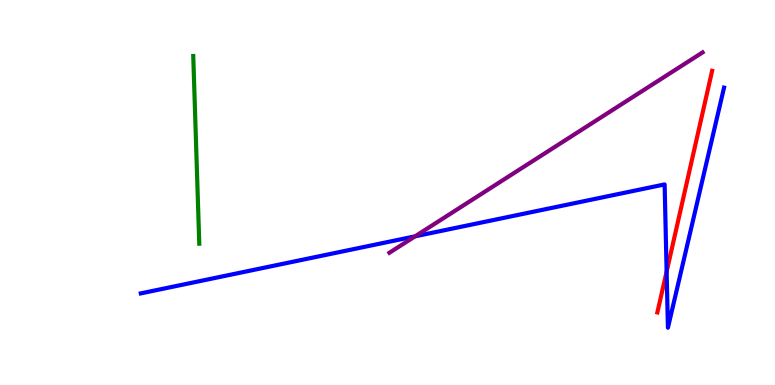[{'lines': ['blue', 'red'], 'intersections': [{'x': 8.6, 'y': 2.95}]}, {'lines': ['green', 'red'], 'intersections': []}, {'lines': ['purple', 'red'], 'intersections': []}, {'lines': ['blue', 'green'], 'intersections': []}, {'lines': ['blue', 'purple'], 'intersections': [{'x': 5.36, 'y': 3.86}]}, {'lines': ['green', 'purple'], 'intersections': []}]